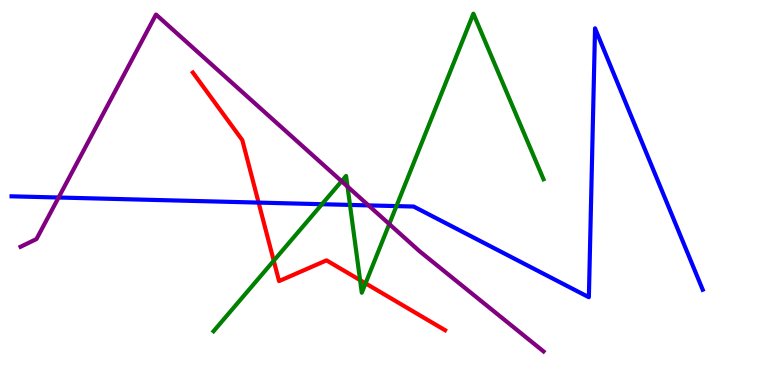[{'lines': ['blue', 'red'], 'intersections': [{'x': 3.34, 'y': 4.74}]}, {'lines': ['green', 'red'], 'intersections': [{'x': 3.53, 'y': 3.23}, {'x': 4.65, 'y': 2.72}, {'x': 4.72, 'y': 2.64}]}, {'lines': ['purple', 'red'], 'intersections': []}, {'lines': ['blue', 'green'], 'intersections': [{'x': 4.15, 'y': 4.7}, {'x': 4.52, 'y': 4.68}, {'x': 5.12, 'y': 4.65}]}, {'lines': ['blue', 'purple'], 'intersections': [{'x': 0.756, 'y': 4.87}, {'x': 4.75, 'y': 4.67}]}, {'lines': ['green', 'purple'], 'intersections': [{'x': 4.41, 'y': 5.29}, {'x': 4.48, 'y': 5.15}, {'x': 5.02, 'y': 4.18}]}]